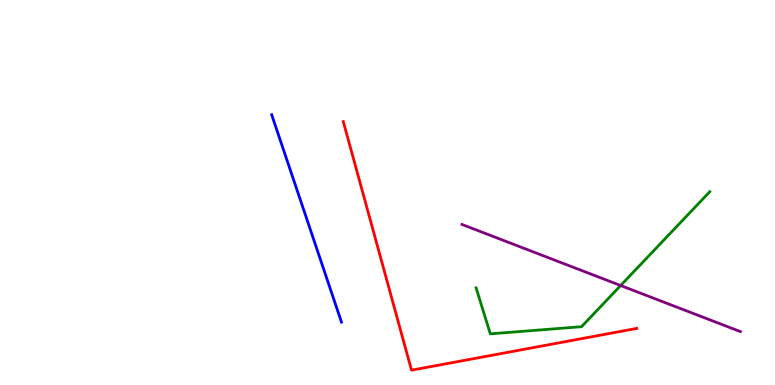[{'lines': ['blue', 'red'], 'intersections': []}, {'lines': ['green', 'red'], 'intersections': []}, {'lines': ['purple', 'red'], 'intersections': []}, {'lines': ['blue', 'green'], 'intersections': []}, {'lines': ['blue', 'purple'], 'intersections': []}, {'lines': ['green', 'purple'], 'intersections': [{'x': 8.01, 'y': 2.58}]}]